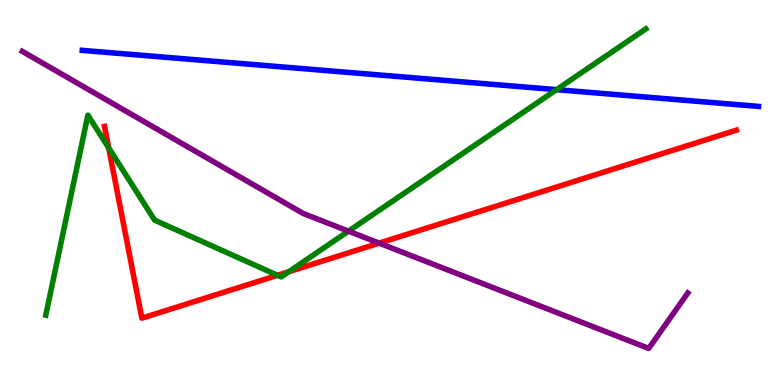[{'lines': ['blue', 'red'], 'intersections': []}, {'lines': ['green', 'red'], 'intersections': [{'x': 1.4, 'y': 6.16}, {'x': 3.58, 'y': 2.85}, {'x': 3.73, 'y': 2.94}]}, {'lines': ['purple', 'red'], 'intersections': [{'x': 4.89, 'y': 3.68}]}, {'lines': ['blue', 'green'], 'intersections': [{'x': 7.18, 'y': 7.67}]}, {'lines': ['blue', 'purple'], 'intersections': []}, {'lines': ['green', 'purple'], 'intersections': [{'x': 4.5, 'y': 4.0}]}]